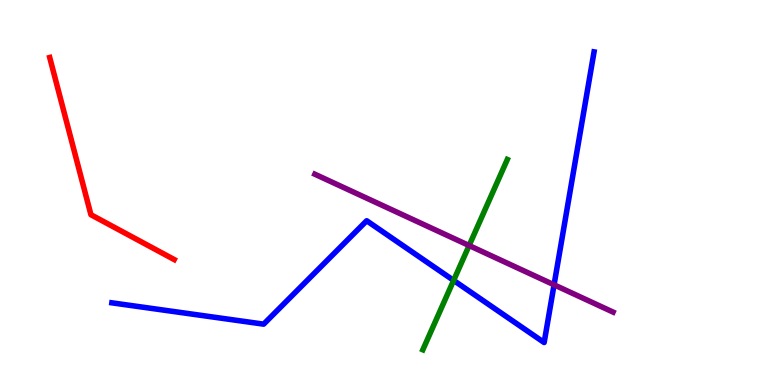[{'lines': ['blue', 'red'], 'intersections': []}, {'lines': ['green', 'red'], 'intersections': []}, {'lines': ['purple', 'red'], 'intersections': []}, {'lines': ['blue', 'green'], 'intersections': [{'x': 5.85, 'y': 2.72}]}, {'lines': ['blue', 'purple'], 'intersections': [{'x': 7.15, 'y': 2.6}]}, {'lines': ['green', 'purple'], 'intersections': [{'x': 6.05, 'y': 3.62}]}]